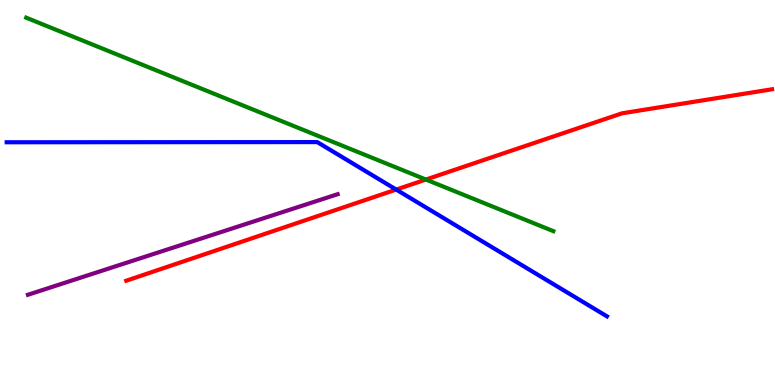[{'lines': ['blue', 'red'], 'intersections': [{'x': 5.11, 'y': 5.08}]}, {'lines': ['green', 'red'], 'intersections': [{'x': 5.5, 'y': 5.34}]}, {'lines': ['purple', 'red'], 'intersections': []}, {'lines': ['blue', 'green'], 'intersections': []}, {'lines': ['blue', 'purple'], 'intersections': []}, {'lines': ['green', 'purple'], 'intersections': []}]